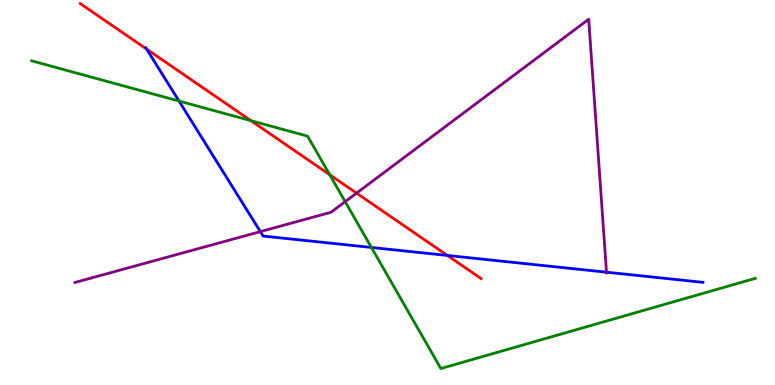[{'lines': ['blue', 'red'], 'intersections': [{'x': 1.89, 'y': 8.72}, {'x': 5.77, 'y': 3.36}]}, {'lines': ['green', 'red'], 'intersections': [{'x': 3.24, 'y': 6.87}, {'x': 4.25, 'y': 5.46}]}, {'lines': ['purple', 'red'], 'intersections': [{'x': 4.6, 'y': 4.98}]}, {'lines': ['blue', 'green'], 'intersections': [{'x': 2.31, 'y': 7.38}, {'x': 4.79, 'y': 3.57}]}, {'lines': ['blue', 'purple'], 'intersections': [{'x': 3.36, 'y': 3.98}, {'x': 7.83, 'y': 2.93}]}, {'lines': ['green', 'purple'], 'intersections': [{'x': 4.45, 'y': 4.76}]}]